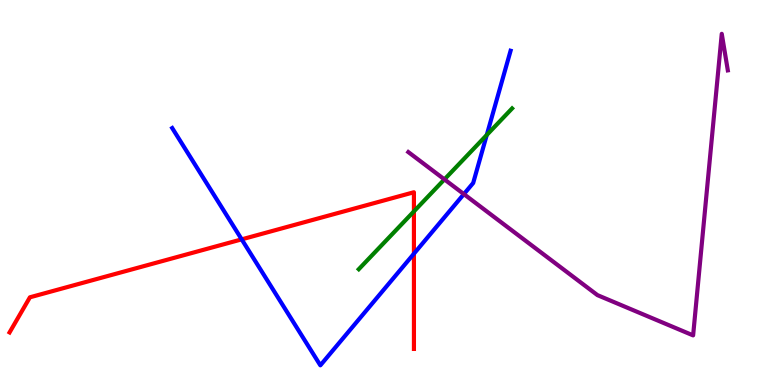[{'lines': ['blue', 'red'], 'intersections': [{'x': 3.12, 'y': 3.78}, {'x': 5.34, 'y': 3.41}]}, {'lines': ['green', 'red'], 'intersections': [{'x': 5.34, 'y': 4.51}]}, {'lines': ['purple', 'red'], 'intersections': []}, {'lines': ['blue', 'green'], 'intersections': [{'x': 6.28, 'y': 6.49}]}, {'lines': ['blue', 'purple'], 'intersections': [{'x': 5.99, 'y': 4.96}]}, {'lines': ['green', 'purple'], 'intersections': [{'x': 5.73, 'y': 5.34}]}]